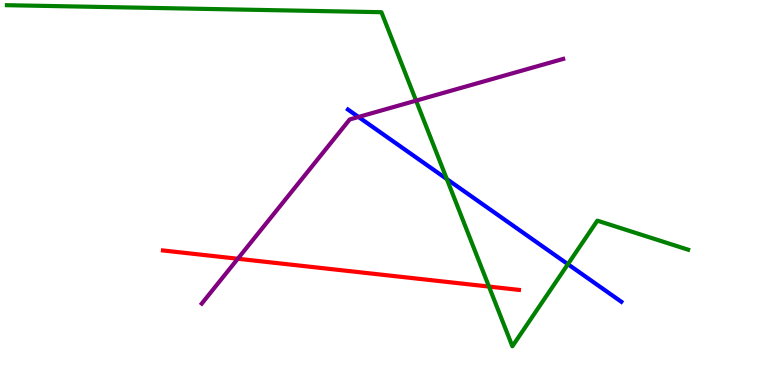[{'lines': ['blue', 'red'], 'intersections': []}, {'lines': ['green', 'red'], 'intersections': [{'x': 6.31, 'y': 2.56}]}, {'lines': ['purple', 'red'], 'intersections': [{'x': 3.07, 'y': 3.28}]}, {'lines': ['blue', 'green'], 'intersections': [{'x': 5.77, 'y': 5.35}, {'x': 7.33, 'y': 3.14}]}, {'lines': ['blue', 'purple'], 'intersections': [{'x': 4.63, 'y': 6.96}]}, {'lines': ['green', 'purple'], 'intersections': [{'x': 5.37, 'y': 7.39}]}]